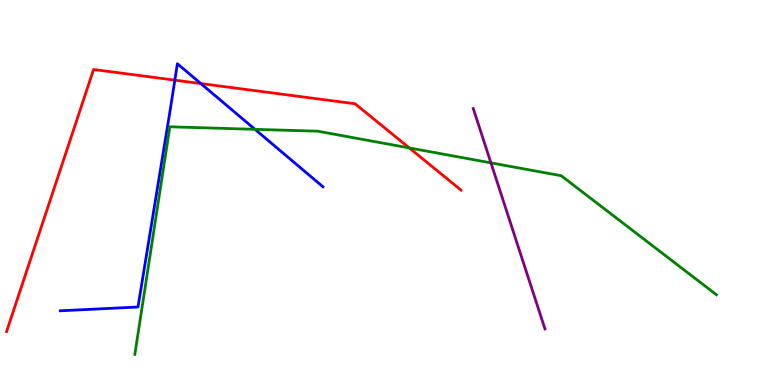[{'lines': ['blue', 'red'], 'intersections': [{'x': 2.26, 'y': 7.92}, {'x': 2.59, 'y': 7.83}]}, {'lines': ['green', 'red'], 'intersections': [{'x': 5.28, 'y': 6.16}]}, {'lines': ['purple', 'red'], 'intersections': []}, {'lines': ['blue', 'green'], 'intersections': [{'x': 3.29, 'y': 6.64}]}, {'lines': ['blue', 'purple'], 'intersections': []}, {'lines': ['green', 'purple'], 'intersections': [{'x': 6.33, 'y': 5.77}]}]